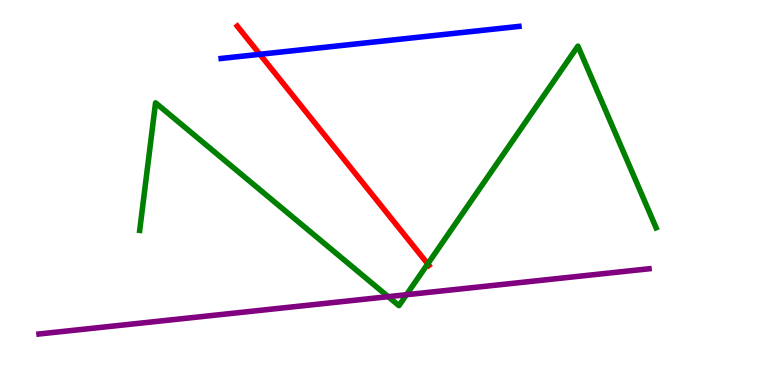[{'lines': ['blue', 'red'], 'intersections': [{'x': 3.35, 'y': 8.59}]}, {'lines': ['green', 'red'], 'intersections': [{'x': 5.52, 'y': 3.15}]}, {'lines': ['purple', 'red'], 'intersections': []}, {'lines': ['blue', 'green'], 'intersections': []}, {'lines': ['blue', 'purple'], 'intersections': []}, {'lines': ['green', 'purple'], 'intersections': [{'x': 5.01, 'y': 2.29}, {'x': 5.24, 'y': 2.35}]}]